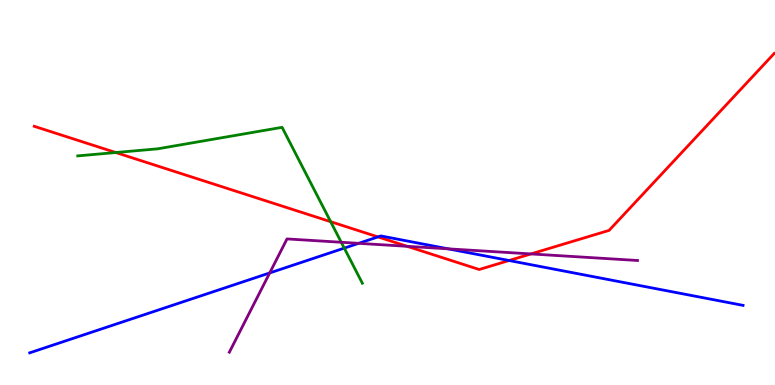[{'lines': ['blue', 'red'], 'intersections': [{'x': 4.88, 'y': 3.85}, {'x': 6.57, 'y': 3.23}]}, {'lines': ['green', 'red'], 'intersections': [{'x': 1.49, 'y': 6.04}, {'x': 4.27, 'y': 4.24}]}, {'lines': ['purple', 'red'], 'intersections': [{'x': 5.25, 'y': 3.6}, {'x': 6.85, 'y': 3.4}]}, {'lines': ['blue', 'green'], 'intersections': [{'x': 4.44, 'y': 3.56}]}, {'lines': ['blue', 'purple'], 'intersections': [{'x': 3.48, 'y': 2.91}, {'x': 4.63, 'y': 3.68}, {'x': 5.78, 'y': 3.54}]}, {'lines': ['green', 'purple'], 'intersections': [{'x': 4.4, 'y': 3.71}]}]